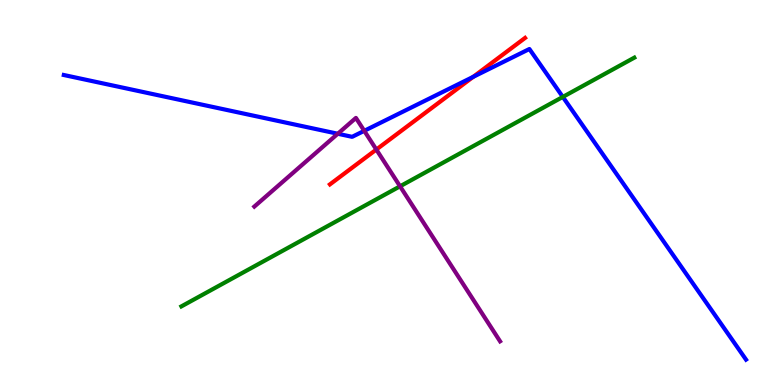[{'lines': ['blue', 'red'], 'intersections': [{'x': 6.11, 'y': 8.0}]}, {'lines': ['green', 'red'], 'intersections': []}, {'lines': ['purple', 'red'], 'intersections': [{'x': 4.86, 'y': 6.12}]}, {'lines': ['blue', 'green'], 'intersections': [{'x': 7.26, 'y': 7.48}]}, {'lines': ['blue', 'purple'], 'intersections': [{'x': 4.36, 'y': 6.53}, {'x': 4.7, 'y': 6.6}]}, {'lines': ['green', 'purple'], 'intersections': [{'x': 5.16, 'y': 5.16}]}]